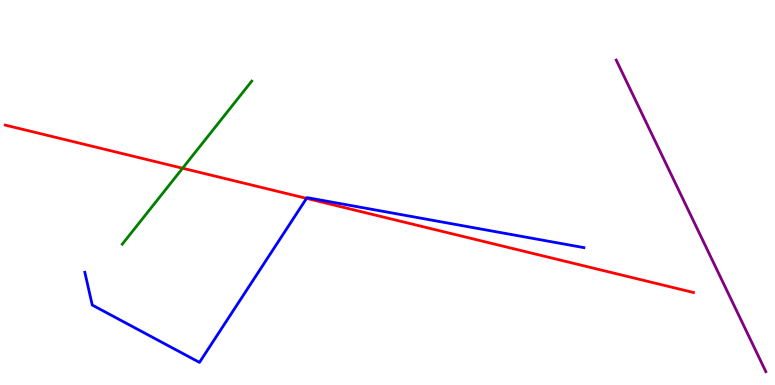[{'lines': ['blue', 'red'], 'intersections': [{'x': 3.96, 'y': 4.85}]}, {'lines': ['green', 'red'], 'intersections': [{'x': 2.36, 'y': 5.63}]}, {'lines': ['purple', 'red'], 'intersections': []}, {'lines': ['blue', 'green'], 'intersections': []}, {'lines': ['blue', 'purple'], 'intersections': []}, {'lines': ['green', 'purple'], 'intersections': []}]